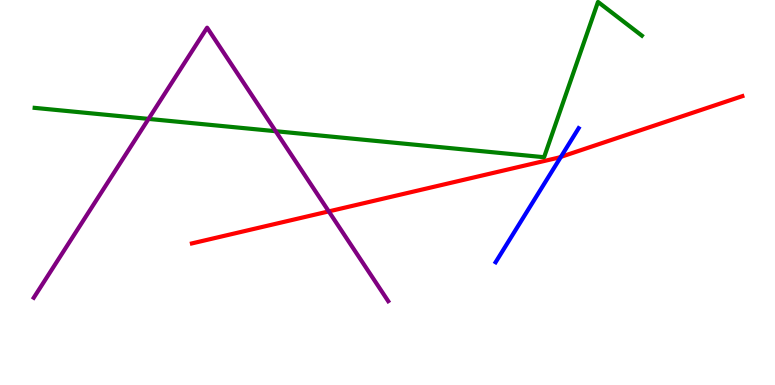[{'lines': ['blue', 'red'], 'intersections': [{'x': 7.24, 'y': 5.93}]}, {'lines': ['green', 'red'], 'intersections': []}, {'lines': ['purple', 'red'], 'intersections': [{'x': 4.24, 'y': 4.51}]}, {'lines': ['blue', 'green'], 'intersections': []}, {'lines': ['blue', 'purple'], 'intersections': []}, {'lines': ['green', 'purple'], 'intersections': [{'x': 1.92, 'y': 6.91}, {'x': 3.56, 'y': 6.59}]}]